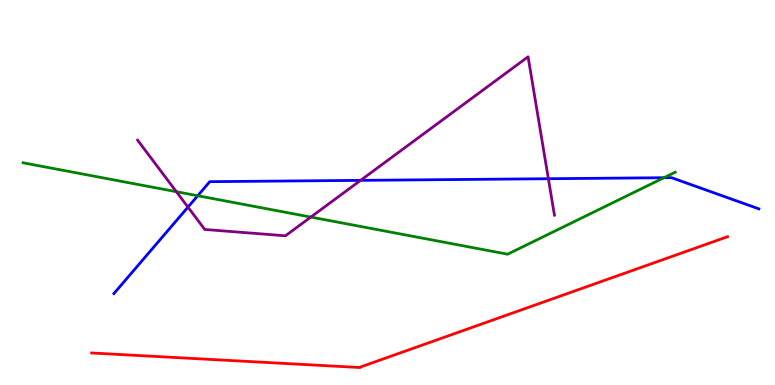[{'lines': ['blue', 'red'], 'intersections': []}, {'lines': ['green', 'red'], 'intersections': []}, {'lines': ['purple', 'red'], 'intersections': []}, {'lines': ['blue', 'green'], 'intersections': [{'x': 2.55, 'y': 4.92}, {'x': 8.57, 'y': 5.38}]}, {'lines': ['blue', 'purple'], 'intersections': [{'x': 2.43, 'y': 4.62}, {'x': 4.65, 'y': 5.32}, {'x': 7.08, 'y': 5.36}]}, {'lines': ['green', 'purple'], 'intersections': [{'x': 2.28, 'y': 5.02}, {'x': 4.01, 'y': 4.36}]}]